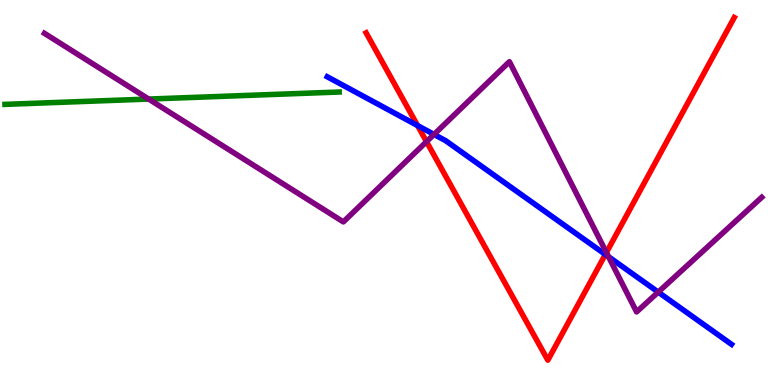[{'lines': ['blue', 'red'], 'intersections': [{'x': 5.39, 'y': 6.74}, {'x': 7.81, 'y': 3.39}]}, {'lines': ['green', 'red'], 'intersections': []}, {'lines': ['purple', 'red'], 'intersections': [{'x': 5.5, 'y': 6.32}, {'x': 7.82, 'y': 3.44}]}, {'lines': ['blue', 'green'], 'intersections': []}, {'lines': ['blue', 'purple'], 'intersections': [{'x': 5.6, 'y': 6.51}, {'x': 7.85, 'y': 3.33}, {'x': 8.49, 'y': 2.41}]}, {'lines': ['green', 'purple'], 'intersections': [{'x': 1.92, 'y': 7.43}]}]